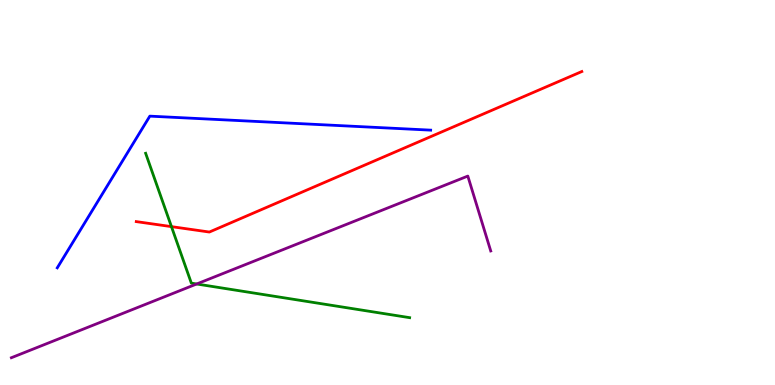[{'lines': ['blue', 'red'], 'intersections': []}, {'lines': ['green', 'red'], 'intersections': [{'x': 2.21, 'y': 4.11}]}, {'lines': ['purple', 'red'], 'intersections': []}, {'lines': ['blue', 'green'], 'intersections': []}, {'lines': ['blue', 'purple'], 'intersections': []}, {'lines': ['green', 'purple'], 'intersections': [{'x': 2.54, 'y': 2.62}]}]